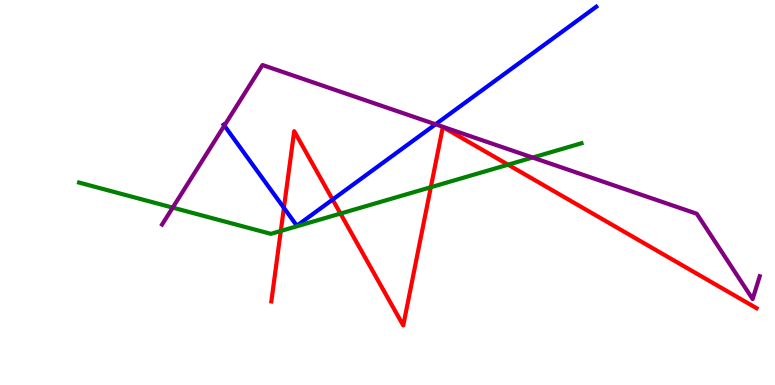[{'lines': ['blue', 'red'], 'intersections': [{'x': 3.66, 'y': 4.6}, {'x': 4.29, 'y': 4.82}]}, {'lines': ['green', 'red'], 'intersections': [{'x': 3.62, 'y': 4.0}, {'x': 4.39, 'y': 4.45}, {'x': 5.56, 'y': 5.14}, {'x': 6.56, 'y': 5.72}]}, {'lines': ['purple', 'red'], 'intersections': []}, {'lines': ['blue', 'green'], 'intersections': []}, {'lines': ['blue', 'purple'], 'intersections': [{'x': 2.89, 'y': 6.74}, {'x': 5.62, 'y': 6.77}]}, {'lines': ['green', 'purple'], 'intersections': [{'x': 2.23, 'y': 4.61}, {'x': 6.87, 'y': 5.91}]}]